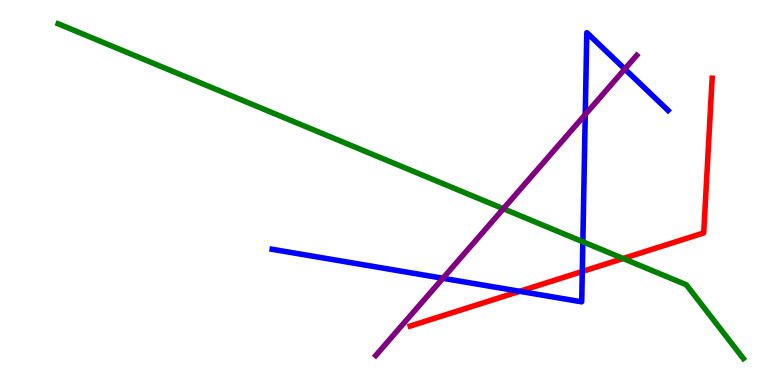[{'lines': ['blue', 'red'], 'intersections': [{'x': 6.71, 'y': 2.43}, {'x': 7.51, 'y': 2.95}]}, {'lines': ['green', 'red'], 'intersections': [{'x': 8.04, 'y': 3.29}]}, {'lines': ['purple', 'red'], 'intersections': []}, {'lines': ['blue', 'green'], 'intersections': [{'x': 7.52, 'y': 3.72}]}, {'lines': ['blue', 'purple'], 'intersections': [{'x': 5.71, 'y': 2.77}, {'x': 7.55, 'y': 7.02}, {'x': 8.06, 'y': 8.21}]}, {'lines': ['green', 'purple'], 'intersections': [{'x': 6.49, 'y': 4.58}]}]